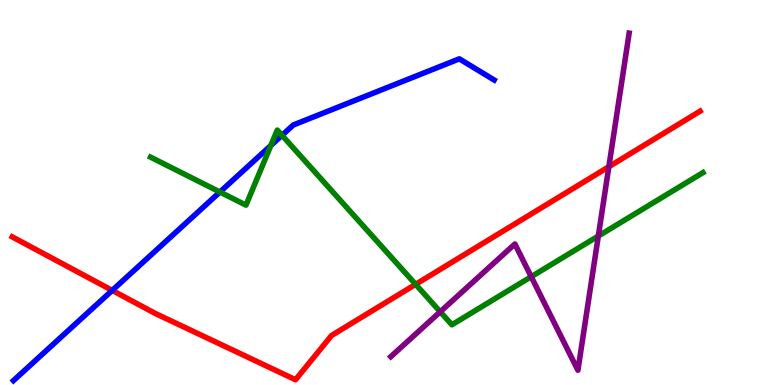[{'lines': ['blue', 'red'], 'intersections': [{'x': 1.45, 'y': 2.46}]}, {'lines': ['green', 'red'], 'intersections': [{'x': 5.36, 'y': 2.61}]}, {'lines': ['purple', 'red'], 'intersections': [{'x': 7.86, 'y': 5.67}]}, {'lines': ['blue', 'green'], 'intersections': [{'x': 2.84, 'y': 5.01}, {'x': 3.49, 'y': 6.22}, {'x': 3.64, 'y': 6.49}]}, {'lines': ['blue', 'purple'], 'intersections': []}, {'lines': ['green', 'purple'], 'intersections': [{'x': 5.68, 'y': 1.9}, {'x': 6.85, 'y': 2.81}, {'x': 7.72, 'y': 3.87}]}]